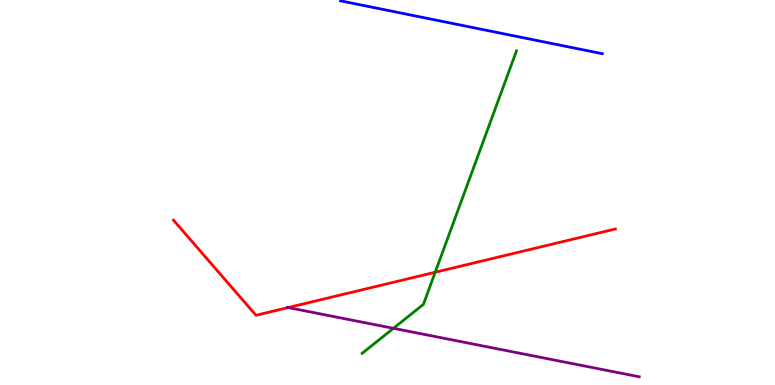[{'lines': ['blue', 'red'], 'intersections': []}, {'lines': ['green', 'red'], 'intersections': [{'x': 5.62, 'y': 2.93}]}, {'lines': ['purple', 'red'], 'intersections': [{'x': 3.72, 'y': 2.01}]}, {'lines': ['blue', 'green'], 'intersections': []}, {'lines': ['blue', 'purple'], 'intersections': []}, {'lines': ['green', 'purple'], 'intersections': [{'x': 5.08, 'y': 1.47}]}]